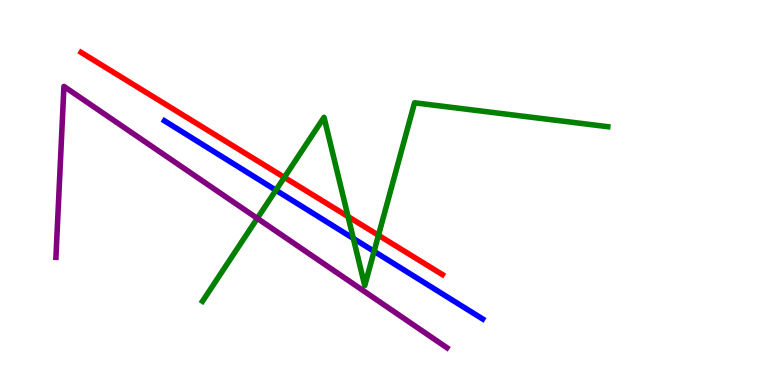[{'lines': ['blue', 'red'], 'intersections': []}, {'lines': ['green', 'red'], 'intersections': [{'x': 3.67, 'y': 5.39}, {'x': 4.49, 'y': 4.38}, {'x': 4.88, 'y': 3.89}]}, {'lines': ['purple', 'red'], 'intersections': []}, {'lines': ['blue', 'green'], 'intersections': [{'x': 3.56, 'y': 5.06}, {'x': 4.56, 'y': 3.81}, {'x': 4.83, 'y': 3.47}]}, {'lines': ['blue', 'purple'], 'intersections': []}, {'lines': ['green', 'purple'], 'intersections': [{'x': 3.32, 'y': 4.33}]}]